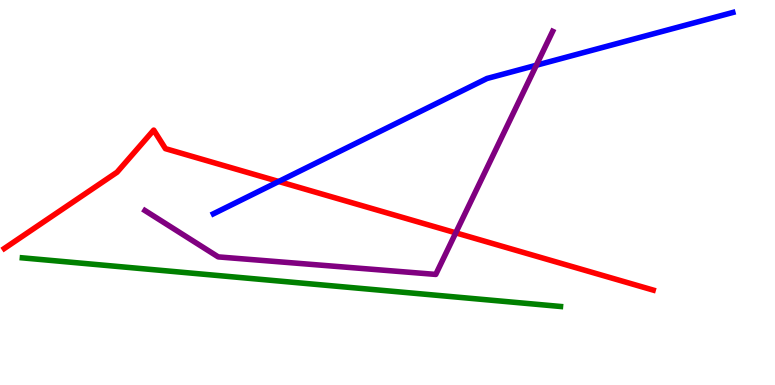[{'lines': ['blue', 'red'], 'intersections': [{'x': 3.6, 'y': 5.29}]}, {'lines': ['green', 'red'], 'intersections': []}, {'lines': ['purple', 'red'], 'intersections': [{'x': 5.88, 'y': 3.95}]}, {'lines': ['blue', 'green'], 'intersections': []}, {'lines': ['blue', 'purple'], 'intersections': [{'x': 6.92, 'y': 8.31}]}, {'lines': ['green', 'purple'], 'intersections': []}]